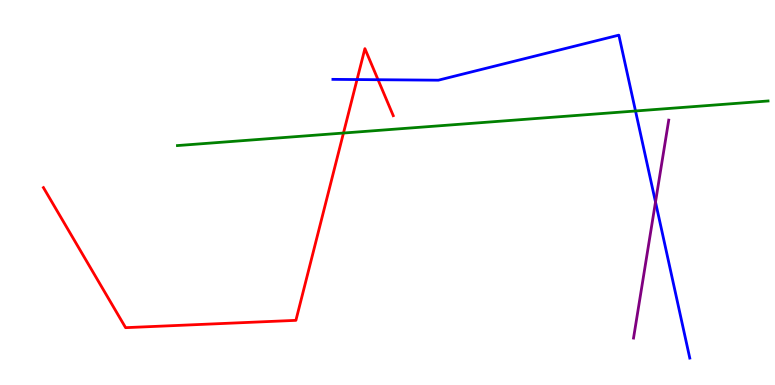[{'lines': ['blue', 'red'], 'intersections': [{'x': 4.61, 'y': 7.93}, {'x': 4.88, 'y': 7.93}]}, {'lines': ['green', 'red'], 'intersections': [{'x': 4.43, 'y': 6.54}]}, {'lines': ['purple', 'red'], 'intersections': []}, {'lines': ['blue', 'green'], 'intersections': [{'x': 8.2, 'y': 7.12}]}, {'lines': ['blue', 'purple'], 'intersections': [{'x': 8.46, 'y': 4.75}]}, {'lines': ['green', 'purple'], 'intersections': []}]